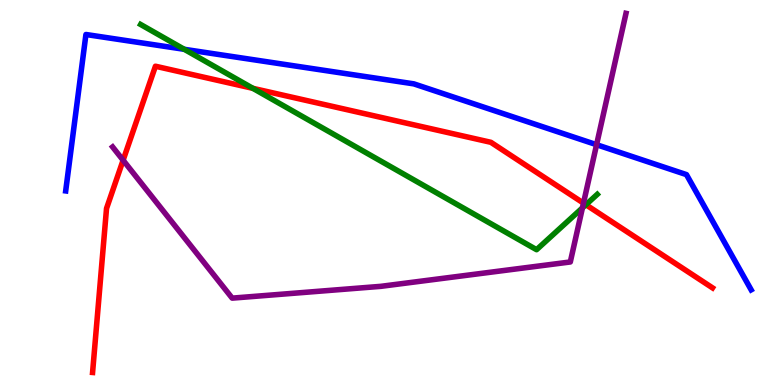[{'lines': ['blue', 'red'], 'intersections': []}, {'lines': ['green', 'red'], 'intersections': [{'x': 3.26, 'y': 7.71}, {'x': 7.56, 'y': 4.68}]}, {'lines': ['purple', 'red'], 'intersections': [{'x': 1.59, 'y': 5.84}, {'x': 7.53, 'y': 4.72}]}, {'lines': ['blue', 'green'], 'intersections': [{'x': 2.38, 'y': 8.72}]}, {'lines': ['blue', 'purple'], 'intersections': [{'x': 7.7, 'y': 6.24}]}, {'lines': ['green', 'purple'], 'intersections': [{'x': 7.52, 'y': 4.6}]}]